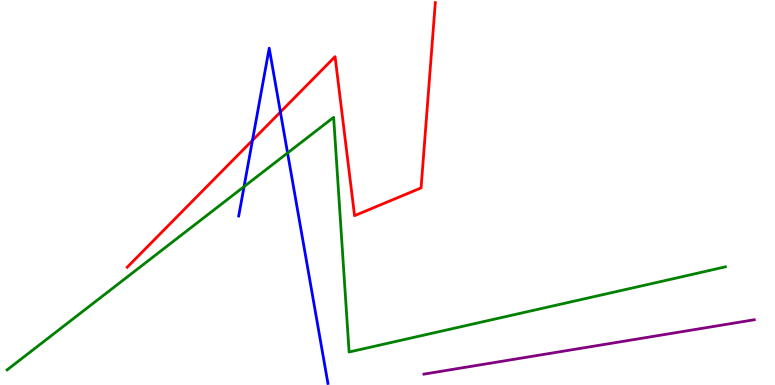[{'lines': ['blue', 'red'], 'intersections': [{'x': 3.26, 'y': 6.35}, {'x': 3.62, 'y': 7.09}]}, {'lines': ['green', 'red'], 'intersections': []}, {'lines': ['purple', 'red'], 'intersections': []}, {'lines': ['blue', 'green'], 'intersections': [{'x': 3.15, 'y': 5.15}, {'x': 3.71, 'y': 6.03}]}, {'lines': ['blue', 'purple'], 'intersections': []}, {'lines': ['green', 'purple'], 'intersections': []}]